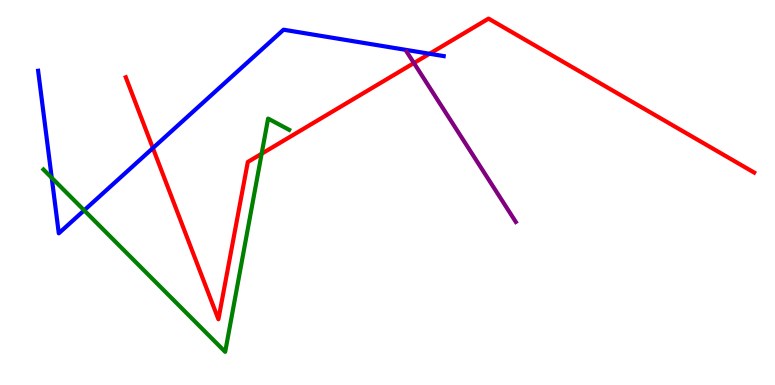[{'lines': ['blue', 'red'], 'intersections': [{'x': 1.97, 'y': 6.15}, {'x': 5.54, 'y': 8.6}]}, {'lines': ['green', 'red'], 'intersections': [{'x': 3.38, 'y': 6.01}]}, {'lines': ['purple', 'red'], 'intersections': [{'x': 5.34, 'y': 8.36}]}, {'lines': ['blue', 'green'], 'intersections': [{'x': 0.667, 'y': 5.38}, {'x': 1.09, 'y': 4.54}]}, {'lines': ['blue', 'purple'], 'intersections': []}, {'lines': ['green', 'purple'], 'intersections': []}]